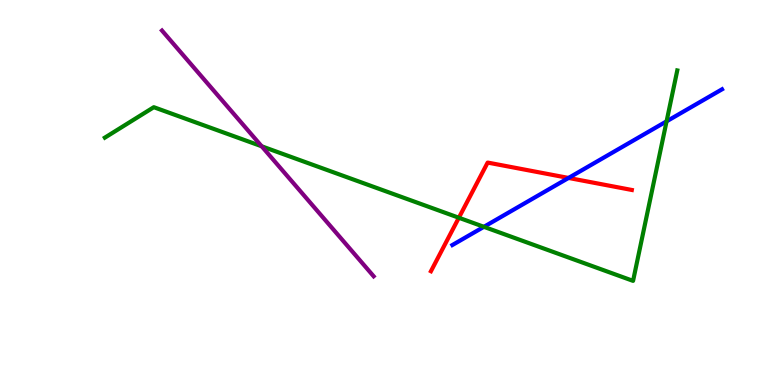[{'lines': ['blue', 'red'], 'intersections': [{'x': 7.34, 'y': 5.38}]}, {'lines': ['green', 'red'], 'intersections': [{'x': 5.92, 'y': 4.34}]}, {'lines': ['purple', 'red'], 'intersections': []}, {'lines': ['blue', 'green'], 'intersections': [{'x': 6.24, 'y': 4.11}, {'x': 8.6, 'y': 6.85}]}, {'lines': ['blue', 'purple'], 'intersections': []}, {'lines': ['green', 'purple'], 'intersections': [{'x': 3.38, 'y': 6.2}]}]